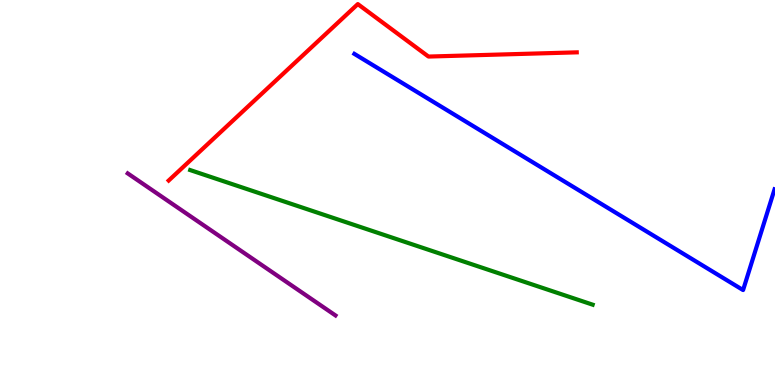[{'lines': ['blue', 'red'], 'intersections': []}, {'lines': ['green', 'red'], 'intersections': []}, {'lines': ['purple', 'red'], 'intersections': []}, {'lines': ['blue', 'green'], 'intersections': []}, {'lines': ['blue', 'purple'], 'intersections': []}, {'lines': ['green', 'purple'], 'intersections': []}]